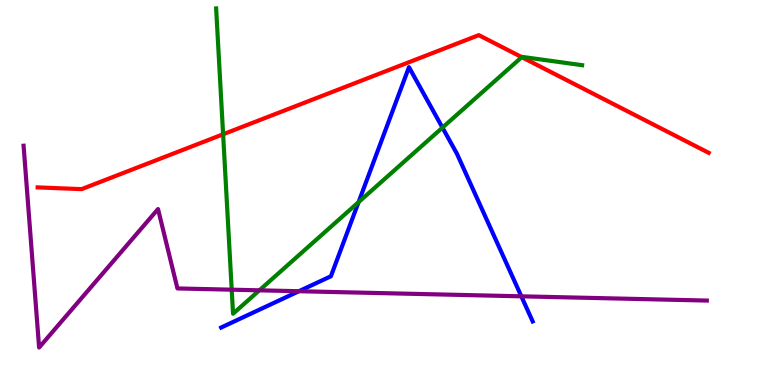[{'lines': ['blue', 'red'], 'intersections': []}, {'lines': ['green', 'red'], 'intersections': [{'x': 2.88, 'y': 6.51}, {'x': 6.73, 'y': 8.52}]}, {'lines': ['purple', 'red'], 'intersections': []}, {'lines': ['blue', 'green'], 'intersections': [{'x': 4.63, 'y': 4.75}, {'x': 5.71, 'y': 6.69}]}, {'lines': ['blue', 'purple'], 'intersections': [{'x': 3.86, 'y': 2.44}, {'x': 6.73, 'y': 2.3}]}, {'lines': ['green', 'purple'], 'intersections': [{'x': 2.99, 'y': 2.48}, {'x': 3.35, 'y': 2.46}]}]